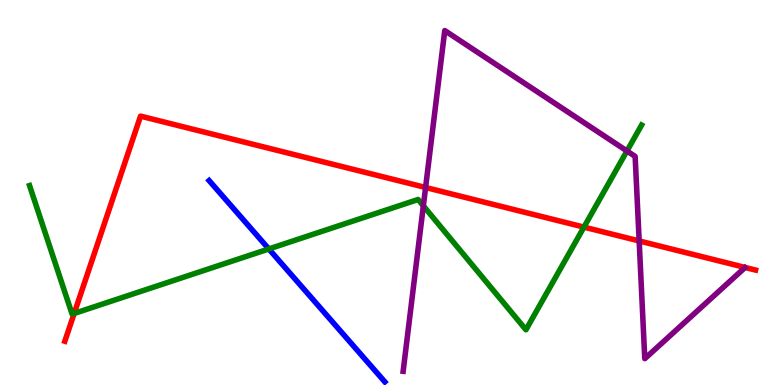[{'lines': ['blue', 'red'], 'intersections': []}, {'lines': ['green', 'red'], 'intersections': [{'x': 0.957, 'y': 1.86}, {'x': 7.53, 'y': 4.1}]}, {'lines': ['purple', 'red'], 'intersections': [{'x': 5.49, 'y': 5.13}, {'x': 8.25, 'y': 3.74}]}, {'lines': ['blue', 'green'], 'intersections': [{'x': 3.47, 'y': 3.53}]}, {'lines': ['blue', 'purple'], 'intersections': []}, {'lines': ['green', 'purple'], 'intersections': [{'x': 5.46, 'y': 4.65}, {'x': 8.09, 'y': 6.08}]}]